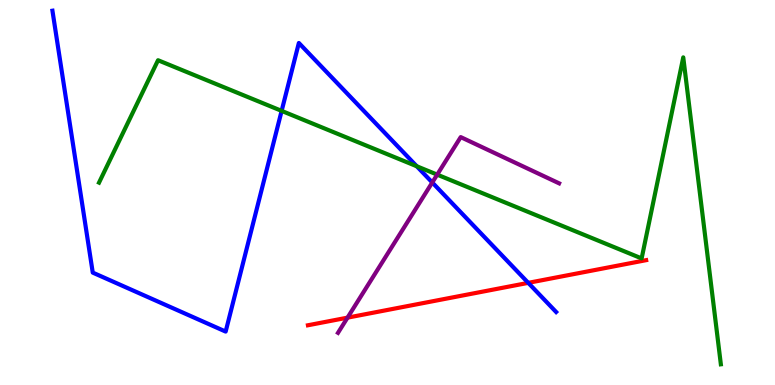[{'lines': ['blue', 'red'], 'intersections': [{'x': 6.82, 'y': 2.65}]}, {'lines': ['green', 'red'], 'intersections': []}, {'lines': ['purple', 'red'], 'intersections': [{'x': 4.48, 'y': 1.75}]}, {'lines': ['blue', 'green'], 'intersections': [{'x': 3.63, 'y': 7.12}, {'x': 5.38, 'y': 5.68}]}, {'lines': ['blue', 'purple'], 'intersections': [{'x': 5.58, 'y': 5.26}]}, {'lines': ['green', 'purple'], 'intersections': [{'x': 5.64, 'y': 5.46}]}]